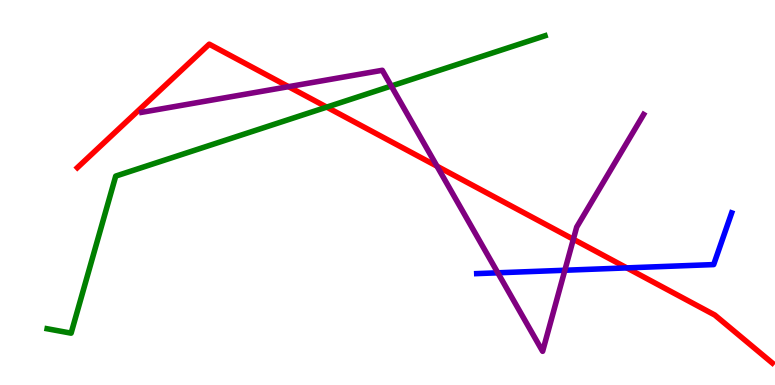[{'lines': ['blue', 'red'], 'intersections': [{'x': 8.09, 'y': 3.04}]}, {'lines': ['green', 'red'], 'intersections': [{'x': 4.22, 'y': 7.22}]}, {'lines': ['purple', 'red'], 'intersections': [{'x': 3.72, 'y': 7.75}, {'x': 5.64, 'y': 5.68}, {'x': 7.4, 'y': 3.79}]}, {'lines': ['blue', 'green'], 'intersections': []}, {'lines': ['blue', 'purple'], 'intersections': [{'x': 6.42, 'y': 2.91}, {'x': 7.29, 'y': 2.98}]}, {'lines': ['green', 'purple'], 'intersections': [{'x': 5.05, 'y': 7.77}]}]